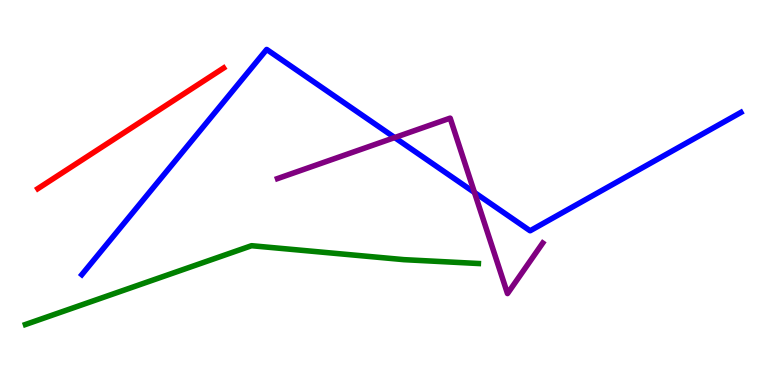[{'lines': ['blue', 'red'], 'intersections': []}, {'lines': ['green', 'red'], 'intersections': []}, {'lines': ['purple', 'red'], 'intersections': []}, {'lines': ['blue', 'green'], 'intersections': []}, {'lines': ['blue', 'purple'], 'intersections': [{'x': 5.09, 'y': 6.43}, {'x': 6.12, 'y': 5.0}]}, {'lines': ['green', 'purple'], 'intersections': []}]